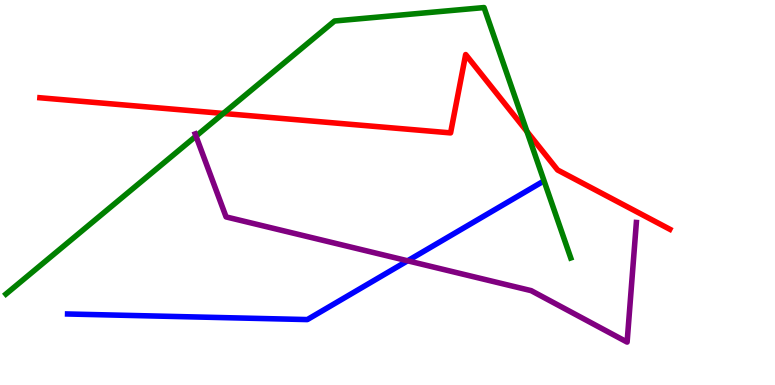[{'lines': ['blue', 'red'], 'intersections': []}, {'lines': ['green', 'red'], 'intersections': [{'x': 2.88, 'y': 7.05}, {'x': 6.8, 'y': 6.58}]}, {'lines': ['purple', 'red'], 'intersections': []}, {'lines': ['blue', 'green'], 'intersections': []}, {'lines': ['blue', 'purple'], 'intersections': [{'x': 5.26, 'y': 3.23}]}, {'lines': ['green', 'purple'], 'intersections': [{'x': 2.53, 'y': 6.46}]}]